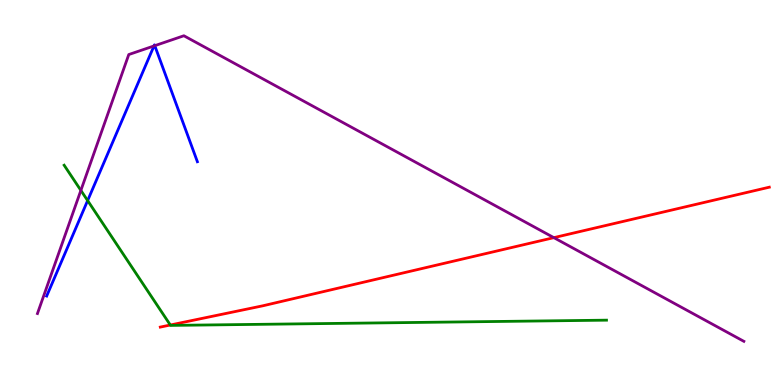[{'lines': ['blue', 'red'], 'intersections': []}, {'lines': ['green', 'red'], 'intersections': [{'x': 2.2, 'y': 1.56}]}, {'lines': ['purple', 'red'], 'intersections': [{'x': 7.15, 'y': 3.83}]}, {'lines': ['blue', 'green'], 'intersections': [{'x': 1.13, 'y': 4.79}]}, {'lines': ['blue', 'purple'], 'intersections': [{'x': 1.99, 'y': 8.81}, {'x': 2.0, 'y': 8.81}]}, {'lines': ['green', 'purple'], 'intersections': [{'x': 1.04, 'y': 5.05}]}]